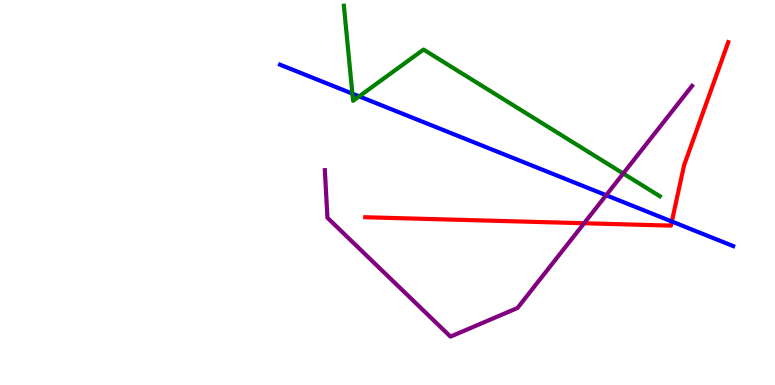[{'lines': ['blue', 'red'], 'intersections': [{'x': 8.67, 'y': 4.25}]}, {'lines': ['green', 'red'], 'intersections': []}, {'lines': ['purple', 'red'], 'intersections': [{'x': 7.54, 'y': 4.2}]}, {'lines': ['blue', 'green'], 'intersections': [{'x': 4.55, 'y': 7.57}, {'x': 4.63, 'y': 7.5}]}, {'lines': ['blue', 'purple'], 'intersections': [{'x': 7.82, 'y': 4.93}]}, {'lines': ['green', 'purple'], 'intersections': [{'x': 8.04, 'y': 5.49}]}]